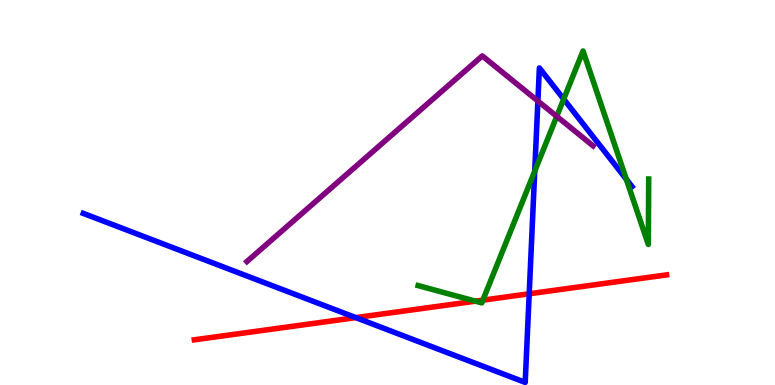[{'lines': ['blue', 'red'], 'intersections': [{'x': 4.59, 'y': 1.75}, {'x': 6.83, 'y': 2.37}]}, {'lines': ['green', 'red'], 'intersections': [{'x': 6.13, 'y': 2.18}, {'x': 6.23, 'y': 2.2}]}, {'lines': ['purple', 'red'], 'intersections': []}, {'lines': ['blue', 'green'], 'intersections': [{'x': 6.9, 'y': 5.55}, {'x': 7.27, 'y': 7.43}, {'x': 8.08, 'y': 5.34}]}, {'lines': ['blue', 'purple'], 'intersections': [{'x': 6.94, 'y': 7.38}]}, {'lines': ['green', 'purple'], 'intersections': [{'x': 7.18, 'y': 6.98}]}]